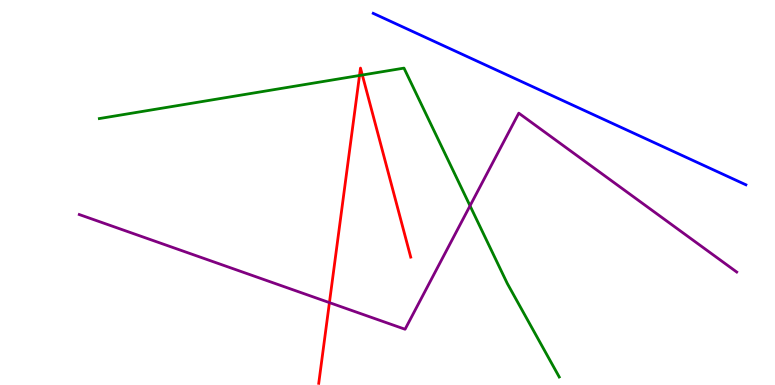[{'lines': ['blue', 'red'], 'intersections': []}, {'lines': ['green', 'red'], 'intersections': [{'x': 4.64, 'y': 8.04}, {'x': 4.68, 'y': 8.05}]}, {'lines': ['purple', 'red'], 'intersections': [{'x': 4.25, 'y': 2.14}]}, {'lines': ['blue', 'green'], 'intersections': []}, {'lines': ['blue', 'purple'], 'intersections': []}, {'lines': ['green', 'purple'], 'intersections': [{'x': 6.06, 'y': 4.65}]}]